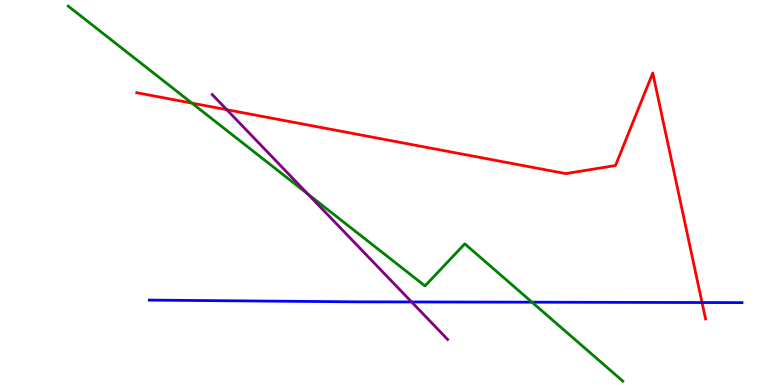[{'lines': ['blue', 'red'], 'intersections': [{'x': 9.06, 'y': 2.14}]}, {'lines': ['green', 'red'], 'intersections': [{'x': 2.48, 'y': 7.32}]}, {'lines': ['purple', 'red'], 'intersections': [{'x': 2.93, 'y': 7.15}]}, {'lines': ['blue', 'green'], 'intersections': [{'x': 6.86, 'y': 2.15}]}, {'lines': ['blue', 'purple'], 'intersections': [{'x': 5.31, 'y': 2.16}]}, {'lines': ['green', 'purple'], 'intersections': [{'x': 3.97, 'y': 4.96}]}]